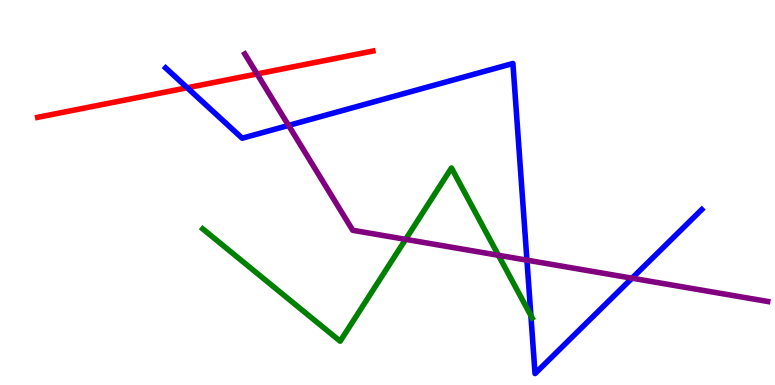[{'lines': ['blue', 'red'], 'intersections': [{'x': 2.42, 'y': 7.72}]}, {'lines': ['green', 'red'], 'intersections': []}, {'lines': ['purple', 'red'], 'intersections': [{'x': 3.32, 'y': 8.08}]}, {'lines': ['blue', 'green'], 'intersections': [{'x': 6.85, 'y': 1.8}]}, {'lines': ['blue', 'purple'], 'intersections': [{'x': 3.72, 'y': 6.74}, {'x': 6.8, 'y': 3.24}, {'x': 8.15, 'y': 2.77}]}, {'lines': ['green', 'purple'], 'intersections': [{'x': 5.23, 'y': 3.78}, {'x': 6.43, 'y': 3.37}]}]